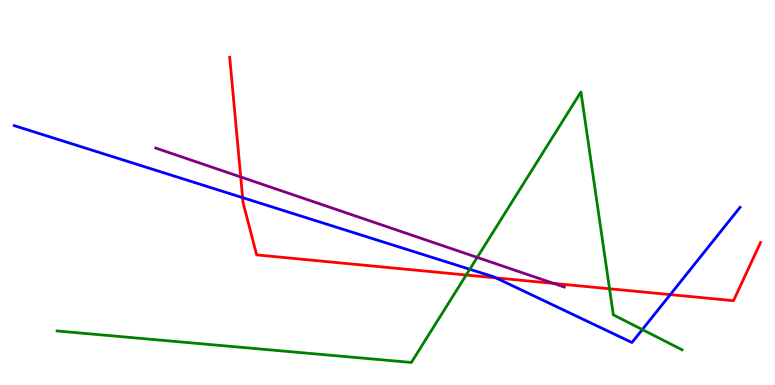[{'lines': ['blue', 'red'], 'intersections': [{'x': 3.13, 'y': 4.87}, {'x': 6.4, 'y': 2.78}, {'x': 8.65, 'y': 2.35}]}, {'lines': ['green', 'red'], 'intersections': [{'x': 6.02, 'y': 2.86}, {'x': 7.87, 'y': 2.5}]}, {'lines': ['purple', 'red'], 'intersections': [{'x': 3.11, 'y': 5.4}, {'x': 7.14, 'y': 2.64}]}, {'lines': ['blue', 'green'], 'intersections': [{'x': 6.06, 'y': 3.01}, {'x': 8.29, 'y': 1.44}]}, {'lines': ['blue', 'purple'], 'intersections': []}, {'lines': ['green', 'purple'], 'intersections': [{'x': 6.16, 'y': 3.31}]}]